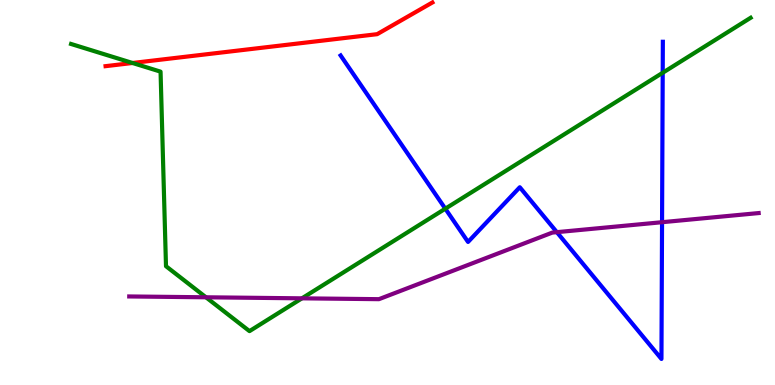[{'lines': ['blue', 'red'], 'intersections': []}, {'lines': ['green', 'red'], 'intersections': [{'x': 1.71, 'y': 8.36}]}, {'lines': ['purple', 'red'], 'intersections': []}, {'lines': ['blue', 'green'], 'intersections': [{'x': 5.75, 'y': 4.58}, {'x': 8.55, 'y': 8.11}]}, {'lines': ['blue', 'purple'], 'intersections': [{'x': 7.19, 'y': 3.97}, {'x': 8.54, 'y': 4.23}]}, {'lines': ['green', 'purple'], 'intersections': [{'x': 2.66, 'y': 2.28}, {'x': 3.9, 'y': 2.25}]}]